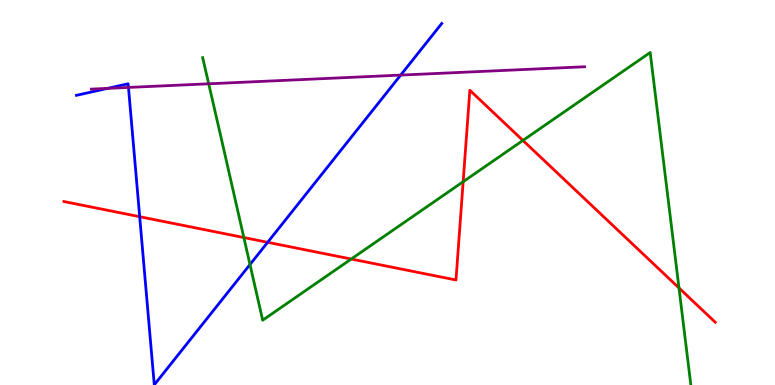[{'lines': ['blue', 'red'], 'intersections': [{'x': 1.8, 'y': 4.37}, {'x': 3.45, 'y': 3.71}]}, {'lines': ['green', 'red'], 'intersections': [{'x': 3.15, 'y': 3.83}, {'x': 4.53, 'y': 3.27}, {'x': 5.98, 'y': 5.28}, {'x': 6.75, 'y': 6.35}, {'x': 8.76, 'y': 2.52}]}, {'lines': ['purple', 'red'], 'intersections': []}, {'lines': ['blue', 'green'], 'intersections': [{'x': 3.23, 'y': 3.13}]}, {'lines': ['blue', 'purple'], 'intersections': [{'x': 1.39, 'y': 7.7}, {'x': 1.66, 'y': 7.73}, {'x': 5.17, 'y': 8.05}]}, {'lines': ['green', 'purple'], 'intersections': [{'x': 2.69, 'y': 7.82}]}]